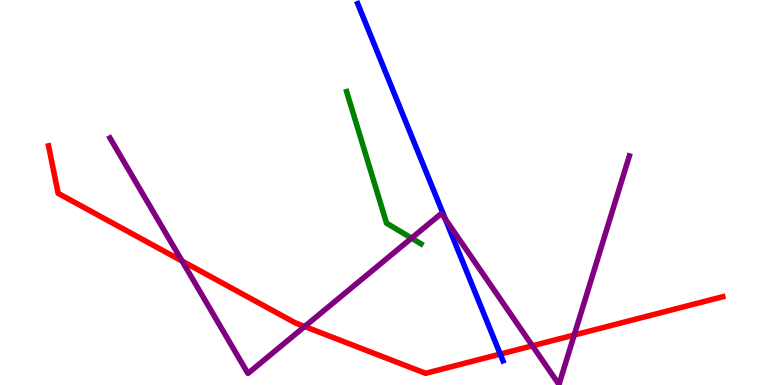[{'lines': ['blue', 'red'], 'intersections': [{'x': 6.45, 'y': 0.803}]}, {'lines': ['green', 'red'], 'intersections': []}, {'lines': ['purple', 'red'], 'intersections': [{'x': 2.35, 'y': 3.22}, {'x': 3.93, 'y': 1.52}, {'x': 6.87, 'y': 1.02}, {'x': 7.41, 'y': 1.3}]}, {'lines': ['blue', 'green'], 'intersections': []}, {'lines': ['blue', 'purple'], 'intersections': [{'x': 5.75, 'y': 4.31}]}, {'lines': ['green', 'purple'], 'intersections': [{'x': 5.31, 'y': 3.81}]}]